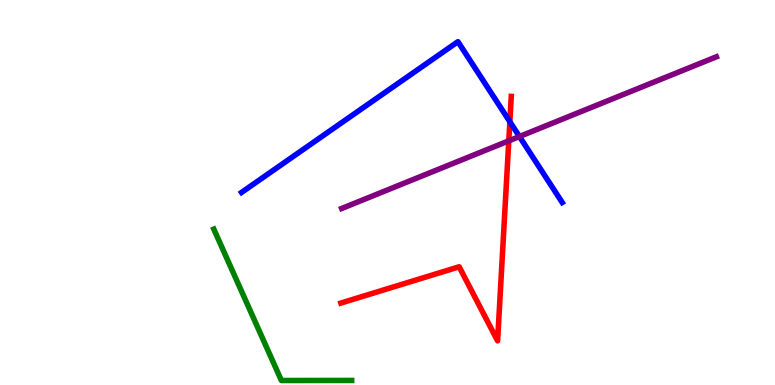[{'lines': ['blue', 'red'], 'intersections': [{'x': 6.58, 'y': 6.84}]}, {'lines': ['green', 'red'], 'intersections': []}, {'lines': ['purple', 'red'], 'intersections': [{'x': 6.56, 'y': 6.34}]}, {'lines': ['blue', 'green'], 'intersections': []}, {'lines': ['blue', 'purple'], 'intersections': [{'x': 6.7, 'y': 6.45}]}, {'lines': ['green', 'purple'], 'intersections': []}]